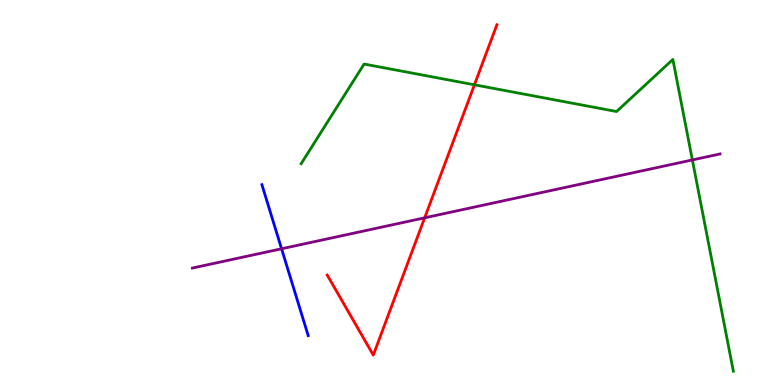[{'lines': ['blue', 'red'], 'intersections': []}, {'lines': ['green', 'red'], 'intersections': [{'x': 6.12, 'y': 7.8}]}, {'lines': ['purple', 'red'], 'intersections': [{'x': 5.48, 'y': 4.34}]}, {'lines': ['blue', 'green'], 'intersections': []}, {'lines': ['blue', 'purple'], 'intersections': [{'x': 3.63, 'y': 3.54}]}, {'lines': ['green', 'purple'], 'intersections': [{'x': 8.93, 'y': 5.85}]}]